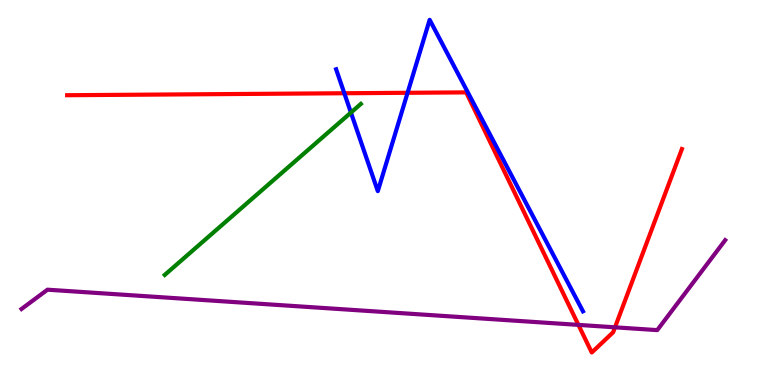[{'lines': ['blue', 'red'], 'intersections': [{'x': 4.44, 'y': 7.58}, {'x': 5.26, 'y': 7.59}]}, {'lines': ['green', 'red'], 'intersections': []}, {'lines': ['purple', 'red'], 'intersections': [{'x': 7.46, 'y': 1.56}, {'x': 7.94, 'y': 1.5}]}, {'lines': ['blue', 'green'], 'intersections': [{'x': 4.53, 'y': 7.08}]}, {'lines': ['blue', 'purple'], 'intersections': []}, {'lines': ['green', 'purple'], 'intersections': []}]